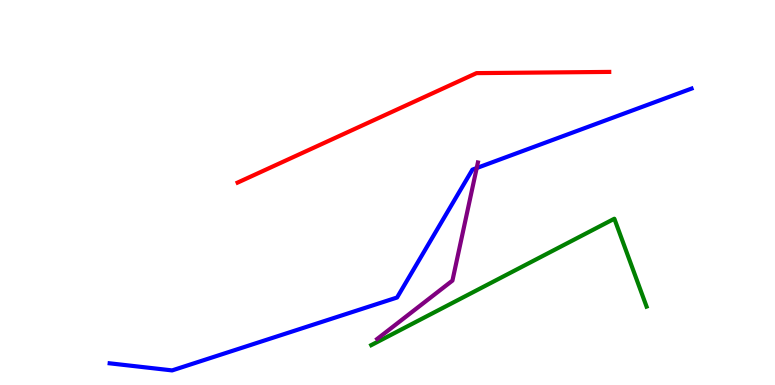[{'lines': ['blue', 'red'], 'intersections': []}, {'lines': ['green', 'red'], 'intersections': []}, {'lines': ['purple', 'red'], 'intersections': []}, {'lines': ['blue', 'green'], 'intersections': []}, {'lines': ['blue', 'purple'], 'intersections': [{'x': 6.15, 'y': 5.64}]}, {'lines': ['green', 'purple'], 'intersections': []}]